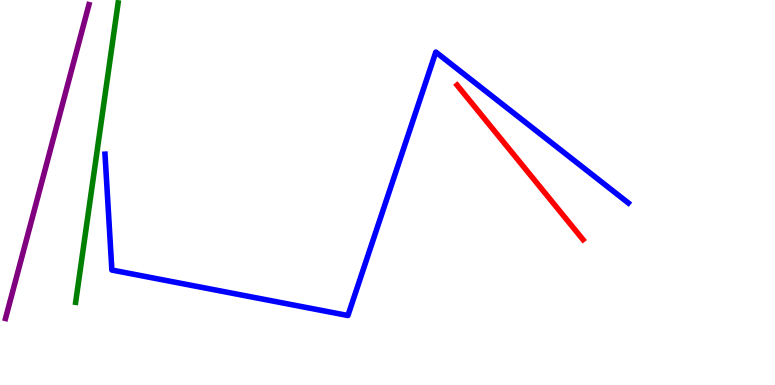[{'lines': ['blue', 'red'], 'intersections': []}, {'lines': ['green', 'red'], 'intersections': []}, {'lines': ['purple', 'red'], 'intersections': []}, {'lines': ['blue', 'green'], 'intersections': []}, {'lines': ['blue', 'purple'], 'intersections': []}, {'lines': ['green', 'purple'], 'intersections': []}]